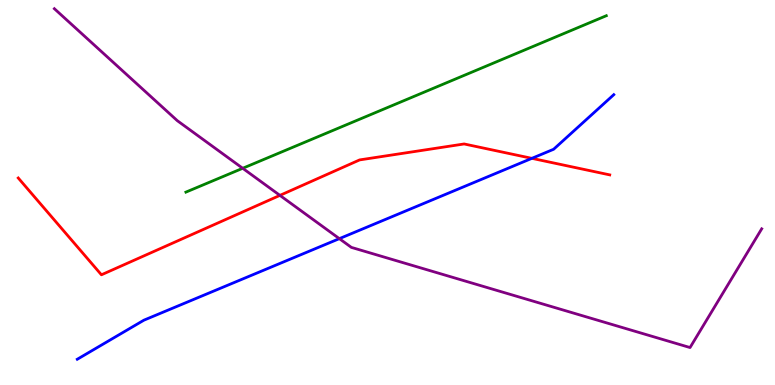[{'lines': ['blue', 'red'], 'intersections': [{'x': 6.86, 'y': 5.89}]}, {'lines': ['green', 'red'], 'intersections': []}, {'lines': ['purple', 'red'], 'intersections': [{'x': 3.61, 'y': 4.93}]}, {'lines': ['blue', 'green'], 'intersections': []}, {'lines': ['blue', 'purple'], 'intersections': [{'x': 4.38, 'y': 3.8}]}, {'lines': ['green', 'purple'], 'intersections': [{'x': 3.13, 'y': 5.63}]}]